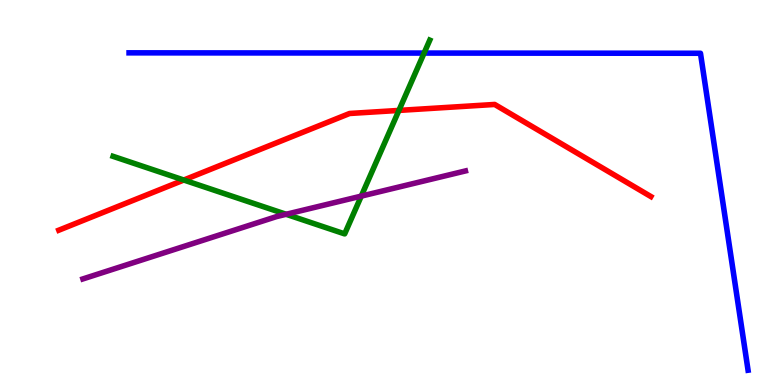[{'lines': ['blue', 'red'], 'intersections': []}, {'lines': ['green', 'red'], 'intersections': [{'x': 2.37, 'y': 5.32}, {'x': 5.15, 'y': 7.13}]}, {'lines': ['purple', 'red'], 'intersections': []}, {'lines': ['blue', 'green'], 'intersections': [{'x': 5.47, 'y': 8.62}]}, {'lines': ['blue', 'purple'], 'intersections': []}, {'lines': ['green', 'purple'], 'intersections': [{'x': 3.69, 'y': 4.43}, {'x': 4.66, 'y': 4.91}]}]